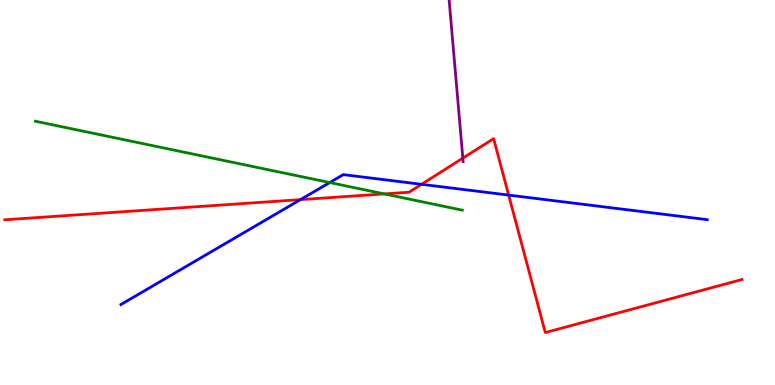[{'lines': ['blue', 'red'], 'intersections': [{'x': 3.88, 'y': 4.81}, {'x': 5.44, 'y': 5.21}, {'x': 6.56, 'y': 4.93}]}, {'lines': ['green', 'red'], 'intersections': [{'x': 4.96, 'y': 4.96}]}, {'lines': ['purple', 'red'], 'intersections': [{'x': 5.97, 'y': 5.89}]}, {'lines': ['blue', 'green'], 'intersections': [{'x': 4.25, 'y': 5.26}]}, {'lines': ['blue', 'purple'], 'intersections': []}, {'lines': ['green', 'purple'], 'intersections': []}]